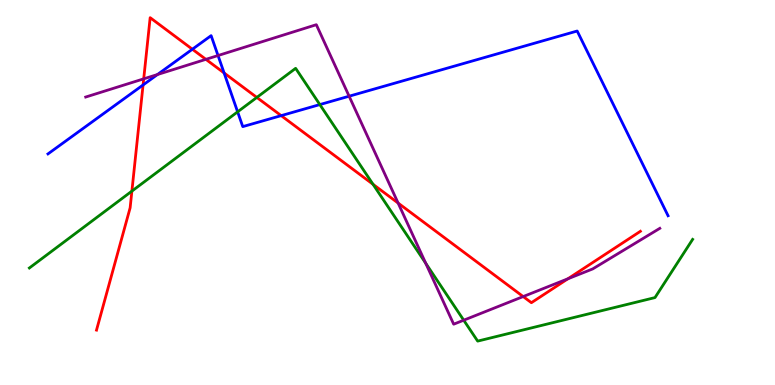[{'lines': ['blue', 'red'], 'intersections': [{'x': 1.85, 'y': 7.79}, {'x': 2.48, 'y': 8.72}, {'x': 2.89, 'y': 8.11}, {'x': 3.63, 'y': 7.0}]}, {'lines': ['green', 'red'], 'intersections': [{'x': 1.7, 'y': 5.04}, {'x': 3.31, 'y': 7.47}, {'x': 4.81, 'y': 5.21}]}, {'lines': ['purple', 'red'], 'intersections': [{'x': 1.85, 'y': 7.95}, {'x': 2.66, 'y': 8.46}, {'x': 5.14, 'y': 4.73}, {'x': 6.75, 'y': 2.3}, {'x': 7.33, 'y': 2.76}]}, {'lines': ['blue', 'green'], 'intersections': [{'x': 3.07, 'y': 7.1}, {'x': 4.13, 'y': 7.28}]}, {'lines': ['blue', 'purple'], 'intersections': [{'x': 2.03, 'y': 8.06}, {'x': 2.81, 'y': 8.56}, {'x': 4.5, 'y': 7.5}]}, {'lines': ['green', 'purple'], 'intersections': [{'x': 5.49, 'y': 3.16}, {'x': 5.98, 'y': 1.68}]}]